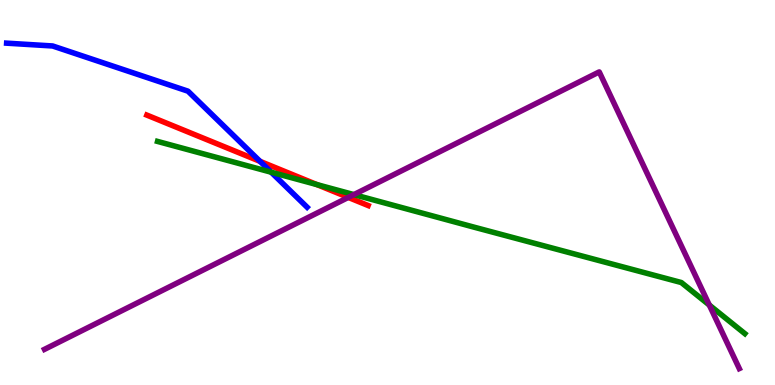[{'lines': ['blue', 'red'], 'intersections': [{'x': 3.36, 'y': 5.81}]}, {'lines': ['green', 'red'], 'intersections': [{'x': 4.09, 'y': 5.21}]}, {'lines': ['purple', 'red'], 'intersections': [{'x': 4.49, 'y': 4.87}]}, {'lines': ['blue', 'green'], 'intersections': [{'x': 3.5, 'y': 5.53}]}, {'lines': ['blue', 'purple'], 'intersections': []}, {'lines': ['green', 'purple'], 'intersections': [{'x': 4.57, 'y': 4.95}, {'x': 9.15, 'y': 2.08}]}]